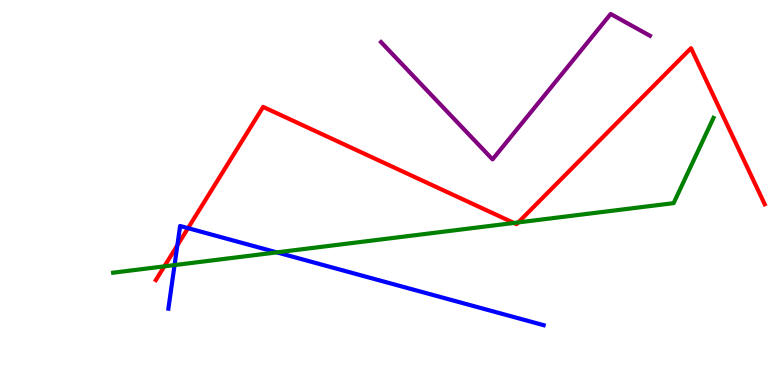[{'lines': ['blue', 'red'], 'intersections': [{'x': 2.29, 'y': 3.63}, {'x': 2.43, 'y': 4.07}]}, {'lines': ['green', 'red'], 'intersections': [{'x': 2.12, 'y': 3.08}, {'x': 6.63, 'y': 4.21}, {'x': 6.69, 'y': 4.22}]}, {'lines': ['purple', 'red'], 'intersections': []}, {'lines': ['blue', 'green'], 'intersections': [{'x': 2.25, 'y': 3.11}, {'x': 3.57, 'y': 3.44}]}, {'lines': ['blue', 'purple'], 'intersections': []}, {'lines': ['green', 'purple'], 'intersections': []}]